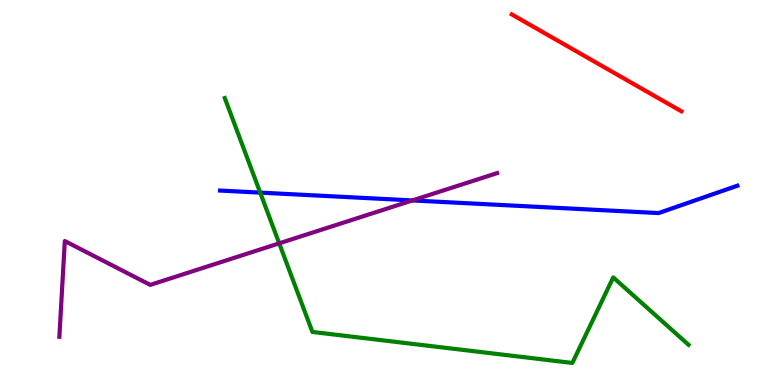[{'lines': ['blue', 'red'], 'intersections': []}, {'lines': ['green', 'red'], 'intersections': []}, {'lines': ['purple', 'red'], 'intersections': []}, {'lines': ['blue', 'green'], 'intersections': [{'x': 3.36, 'y': 5.0}]}, {'lines': ['blue', 'purple'], 'intersections': [{'x': 5.32, 'y': 4.79}]}, {'lines': ['green', 'purple'], 'intersections': [{'x': 3.6, 'y': 3.68}]}]